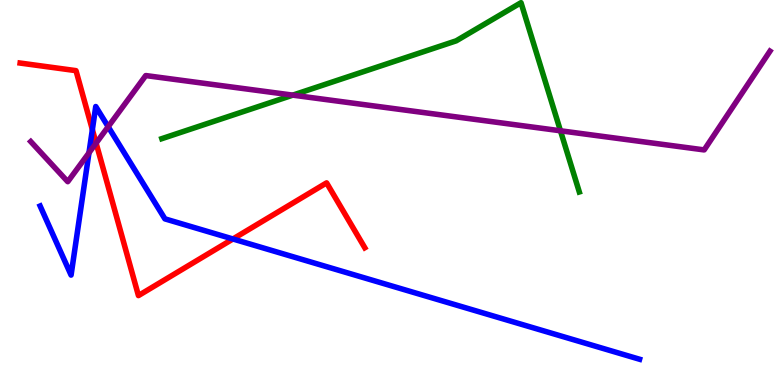[{'lines': ['blue', 'red'], 'intersections': [{'x': 1.19, 'y': 6.63}, {'x': 3.01, 'y': 3.79}]}, {'lines': ['green', 'red'], 'intersections': []}, {'lines': ['purple', 'red'], 'intersections': [{'x': 1.24, 'y': 6.28}]}, {'lines': ['blue', 'green'], 'intersections': []}, {'lines': ['blue', 'purple'], 'intersections': [{'x': 1.15, 'y': 6.03}, {'x': 1.4, 'y': 6.71}]}, {'lines': ['green', 'purple'], 'intersections': [{'x': 3.78, 'y': 7.53}, {'x': 7.23, 'y': 6.6}]}]